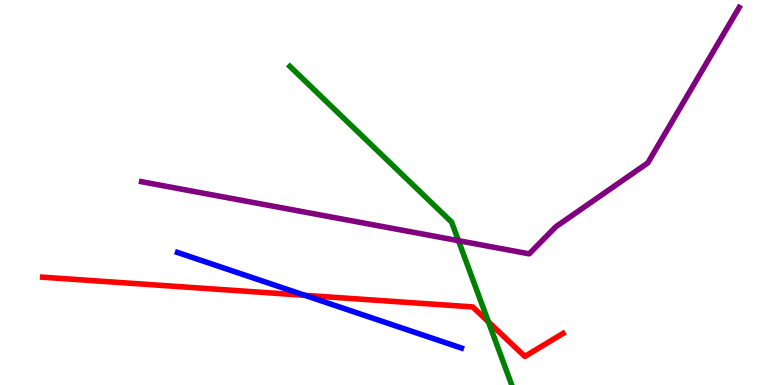[{'lines': ['blue', 'red'], 'intersections': [{'x': 3.93, 'y': 2.33}]}, {'lines': ['green', 'red'], 'intersections': [{'x': 6.3, 'y': 1.64}]}, {'lines': ['purple', 'red'], 'intersections': []}, {'lines': ['blue', 'green'], 'intersections': []}, {'lines': ['blue', 'purple'], 'intersections': []}, {'lines': ['green', 'purple'], 'intersections': [{'x': 5.92, 'y': 3.75}]}]